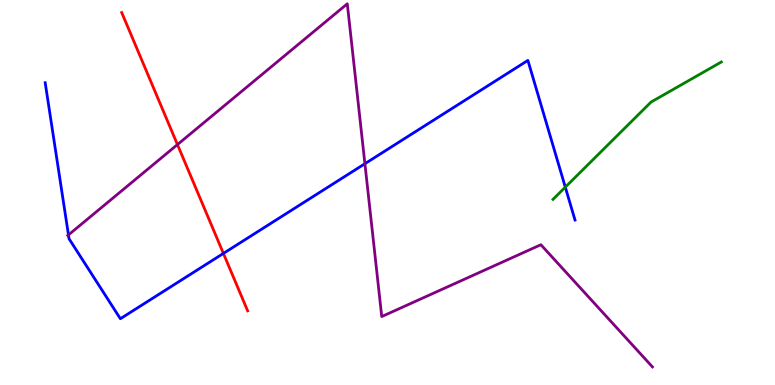[{'lines': ['blue', 'red'], 'intersections': [{'x': 2.88, 'y': 3.42}]}, {'lines': ['green', 'red'], 'intersections': []}, {'lines': ['purple', 'red'], 'intersections': [{'x': 2.29, 'y': 6.24}]}, {'lines': ['blue', 'green'], 'intersections': [{'x': 7.29, 'y': 5.14}]}, {'lines': ['blue', 'purple'], 'intersections': [{'x': 0.884, 'y': 3.9}, {'x': 4.71, 'y': 5.75}]}, {'lines': ['green', 'purple'], 'intersections': []}]